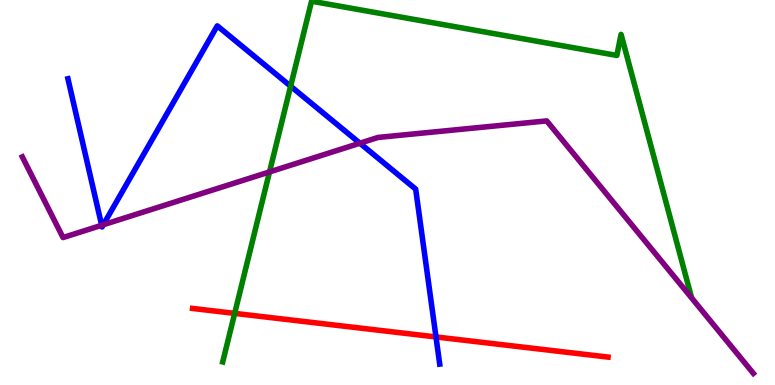[{'lines': ['blue', 'red'], 'intersections': [{'x': 5.63, 'y': 1.25}]}, {'lines': ['green', 'red'], 'intersections': [{'x': 3.03, 'y': 1.86}]}, {'lines': ['purple', 'red'], 'intersections': []}, {'lines': ['blue', 'green'], 'intersections': [{'x': 3.75, 'y': 7.76}]}, {'lines': ['blue', 'purple'], 'intersections': [{'x': 1.31, 'y': 4.15}, {'x': 1.33, 'y': 4.16}, {'x': 4.64, 'y': 6.28}]}, {'lines': ['green', 'purple'], 'intersections': [{'x': 3.48, 'y': 5.53}]}]